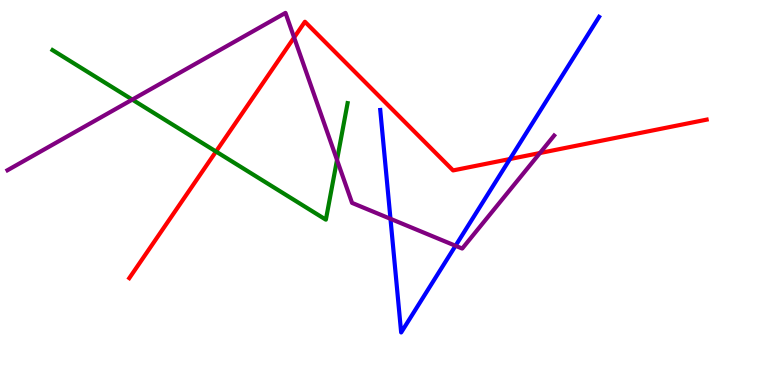[{'lines': ['blue', 'red'], 'intersections': [{'x': 6.58, 'y': 5.87}]}, {'lines': ['green', 'red'], 'intersections': [{'x': 2.79, 'y': 6.06}]}, {'lines': ['purple', 'red'], 'intersections': [{'x': 3.8, 'y': 9.03}, {'x': 6.97, 'y': 6.03}]}, {'lines': ['blue', 'green'], 'intersections': []}, {'lines': ['blue', 'purple'], 'intersections': [{'x': 5.04, 'y': 4.32}, {'x': 5.88, 'y': 3.62}]}, {'lines': ['green', 'purple'], 'intersections': [{'x': 1.71, 'y': 7.41}, {'x': 4.35, 'y': 5.85}]}]